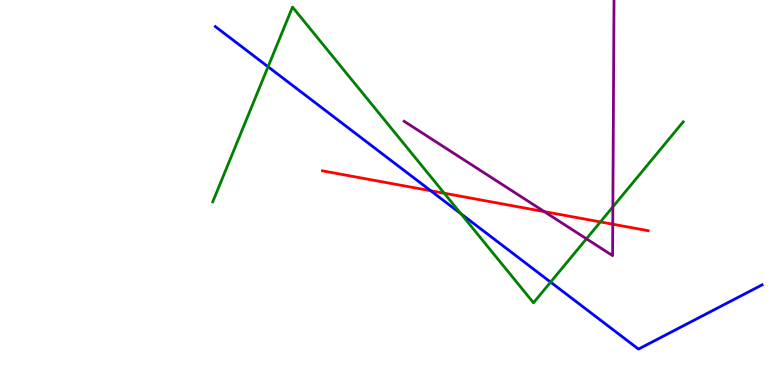[{'lines': ['blue', 'red'], 'intersections': [{'x': 5.56, 'y': 5.05}]}, {'lines': ['green', 'red'], 'intersections': [{'x': 5.73, 'y': 4.98}, {'x': 7.75, 'y': 4.24}]}, {'lines': ['purple', 'red'], 'intersections': [{'x': 7.02, 'y': 4.5}, {'x': 7.91, 'y': 4.18}]}, {'lines': ['blue', 'green'], 'intersections': [{'x': 3.46, 'y': 8.27}, {'x': 5.95, 'y': 4.45}, {'x': 7.1, 'y': 2.67}]}, {'lines': ['blue', 'purple'], 'intersections': []}, {'lines': ['green', 'purple'], 'intersections': [{'x': 7.57, 'y': 3.8}, {'x': 7.91, 'y': 4.63}]}]